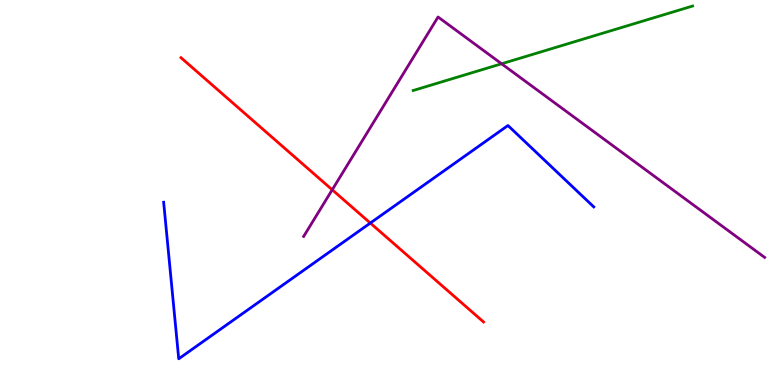[{'lines': ['blue', 'red'], 'intersections': [{'x': 4.78, 'y': 4.21}]}, {'lines': ['green', 'red'], 'intersections': []}, {'lines': ['purple', 'red'], 'intersections': [{'x': 4.29, 'y': 5.07}]}, {'lines': ['blue', 'green'], 'intersections': []}, {'lines': ['blue', 'purple'], 'intersections': []}, {'lines': ['green', 'purple'], 'intersections': [{'x': 6.47, 'y': 8.34}]}]